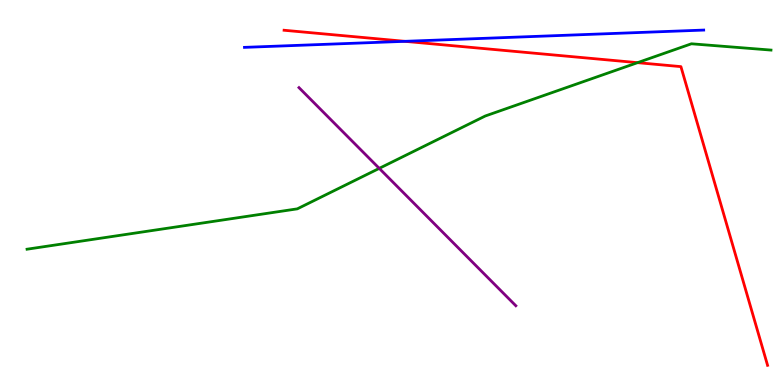[{'lines': ['blue', 'red'], 'intersections': [{'x': 5.22, 'y': 8.93}]}, {'lines': ['green', 'red'], 'intersections': [{'x': 8.23, 'y': 8.37}]}, {'lines': ['purple', 'red'], 'intersections': []}, {'lines': ['blue', 'green'], 'intersections': []}, {'lines': ['blue', 'purple'], 'intersections': []}, {'lines': ['green', 'purple'], 'intersections': [{'x': 4.89, 'y': 5.63}]}]